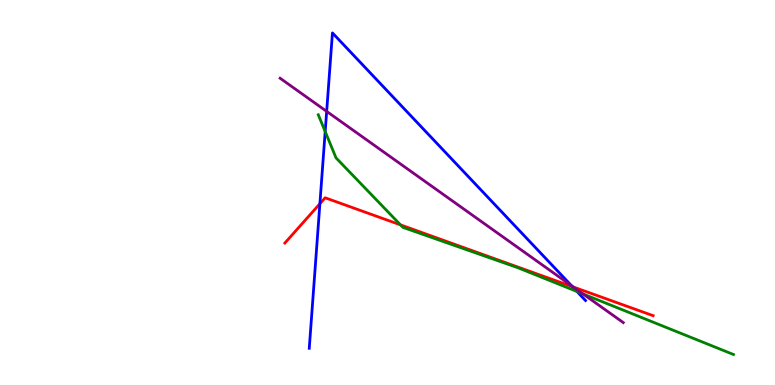[{'lines': ['blue', 'red'], 'intersections': [{'x': 4.13, 'y': 4.71}, {'x': 7.39, 'y': 2.55}]}, {'lines': ['green', 'red'], 'intersections': [{'x': 5.17, 'y': 4.16}]}, {'lines': ['purple', 'red'], 'intersections': [{'x': 7.4, 'y': 2.55}]}, {'lines': ['blue', 'green'], 'intersections': [{'x': 4.2, 'y': 6.58}, {'x': 7.45, 'y': 2.43}]}, {'lines': ['blue', 'purple'], 'intersections': [{'x': 4.22, 'y': 7.11}, {'x': 7.38, 'y': 2.58}]}, {'lines': ['green', 'purple'], 'intersections': [{'x': 7.52, 'y': 2.36}]}]